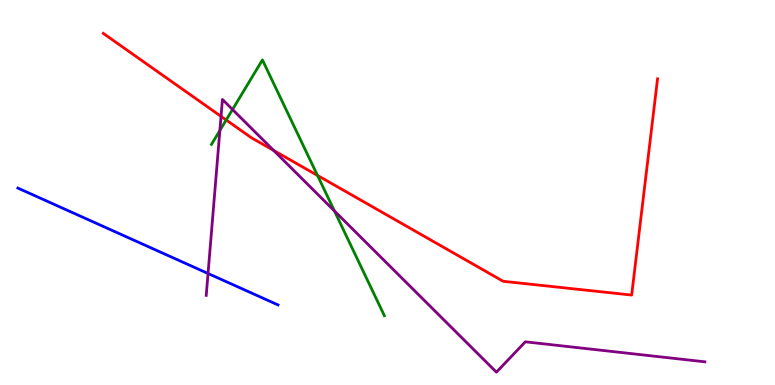[{'lines': ['blue', 'red'], 'intersections': []}, {'lines': ['green', 'red'], 'intersections': [{'x': 2.92, 'y': 6.88}, {'x': 4.1, 'y': 5.44}]}, {'lines': ['purple', 'red'], 'intersections': [{'x': 2.85, 'y': 6.98}, {'x': 3.53, 'y': 6.09}]}, {'lines': ['blue', 'green'], 'intersections': []}, {'lines': ['blue', 'purple'], 'intersections': [{'x': 2.68, 'y': 2.9}]}, {'lines': ['green', 'purple'], 'intersections': [{'x': 2.84, 'y': 6.61}, {'x': 3.0, 'y': 7.16}, {'x': 4.32, 'y': 4.52}]}]